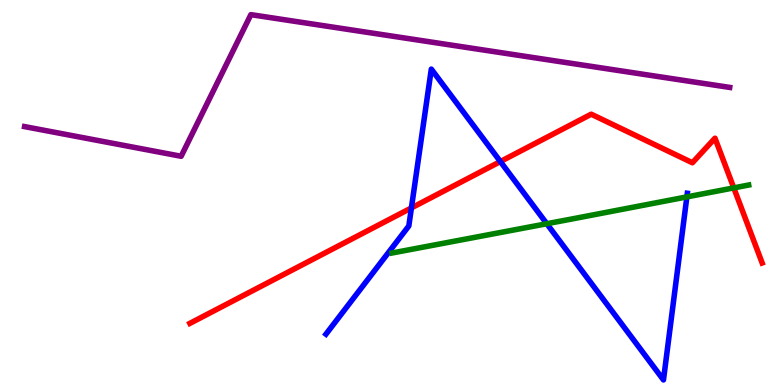[{'lines': ['blue', 'red'], 'intersections': [{'x': 5.31, 'y': 4.6}, {'x': 6.46, 'y': 5.8}]}, {'lines': ['green', 'red'], 'intersections': [{'x': 9.47, 'y': 5.12}]}, {'lines': ['purple', 'red'], 'intersections': []}, {'lines': ['blue', 'green'], 'intersections': [{'x': 7.06, 'y': 4.19}, {'x': 8.86, 'y': 4.89}]}, {'lines': ['blue', 'purple'], 'intersections': []}, {'lines': ['green', 'purple'], 'intersections': []}]